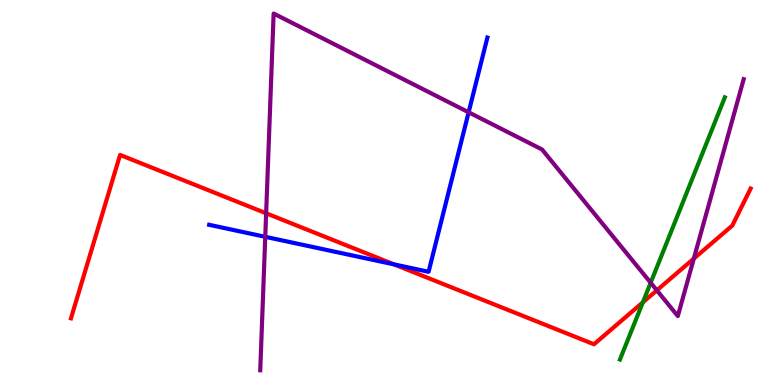[{'lines': ['blue', 'red'], 'intersections': [{'x': 5.08, 'y': 3.13}]}, {'lines': ['green', 'red'], 'intersections': [{'x': 8.29, 'y': 2.15}]}, {'lines': ['purple', 'red'], 'intersections': [{'x': 3.43, 'y': 4.46}, {'x': 8.48, 'y': 2.46}, {'x': 8.95, 'y': 3.28}]}, {'lines': ['blue', 'green'], 'intersections': []}, {'lines': ['blue', 'purple'], 'intersections': [{'x': 3.42, 'y': 3.85}, {'x': 6.05, 'y': 7.08}]}, {'lines': ['green', 'purple'], 'intersections': [{'x': 8.4, 'y': 2.66}]}]